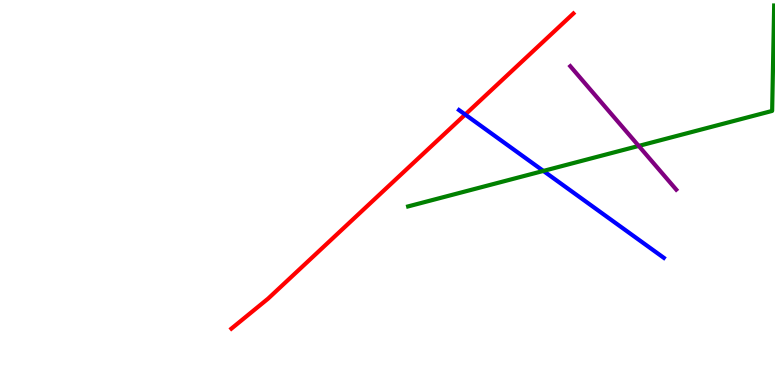[{'lines': ['blue', 'red'], 'intersections': [{'x': 6.0, 'y': 7.02}]}, {'lines': ['green', 'red'], 'intersections': []}, {'lines': ['purple', 'red'], 'intersections': []}, {'lines': ['blue', 'green'], 'intersections': [{'x': 7.01, 'y': 5.56}]}, {'lines': ['blue', 'purple'], 'intersections': []}, {'lines': ['green', 'purple'], 'intersections': [{'x': 8.24, 'y': 6.21}]}]